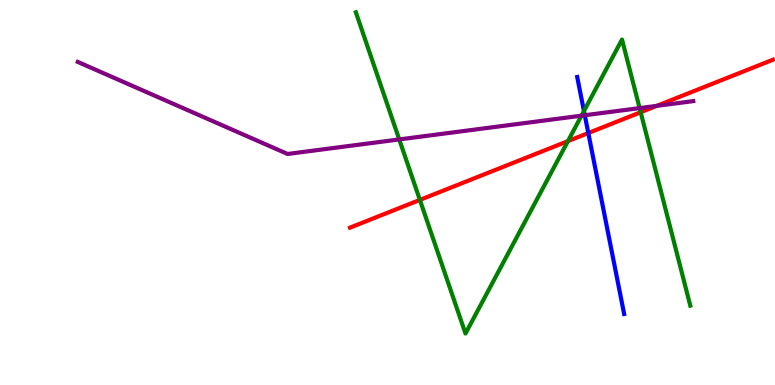[{'lines': ['blue', 'red'], 'intersections': [{'x': 7.59, 'y': 6.54}]}, {'lines': ['green', 'red'], 'intersections': [{'x': 5.42, 'y': 4.81}, {'x': 7.33, 'y': 6.33}, {'x': 8.27, 'y': 7.08}]}, {'lines': ['purple', 'red'], 'intersections': [{'x': 8.47, 'y': 7.25}]}, {'lines': ['blue', 'green'], 'intersections': [{'x': 7.53, 'y': 7.12}]}, {'lines': ['blue', 'purple'], 'intersections': [{'x': 7.55, 'y': 7.01}]}, {'lines': ['green', 'purple'], 'intersections': [{'x': 5.15, 'y': 6.38}, {'x': 7.5, 'y': 7.0}, {'x': 8.25, 'y': 7.19}]}]